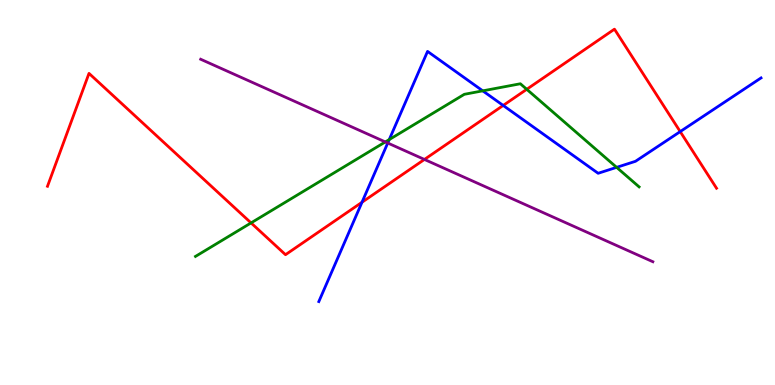[{'lines': ['blue', 'red'], 'intersections': [{'x': 4.67, 'y': 4.75}, {'x': 6.49, 'y': 7.26}, {'x': 8.78, 'y': 6.58}]}, {'lines': ['green', 'red'], 'intersections': [{'x': 3.24, 'y': 4.21}, {'x': 6.8, 'y': 7.68}]}, {'lines': ['purple', 'red'], 'intersections': [{'x': 5.48, 'y': 5.86}]}, {'lines': ['blue', 'green'], 'intersections': [{'x': 5.02, 'y': 6.37}, {'x': 6.23, 'y': 7.64}, {'x': 7.96, 'y': 5.65}]}, {'lines': ['blue', 'purple'], 'intersections': [{'x': 5.0, 'y': 6.29}]}, {'lines': ['green', 'purple'], 'intersections': [{'x': 4.97, 'y': 6.31}]}]